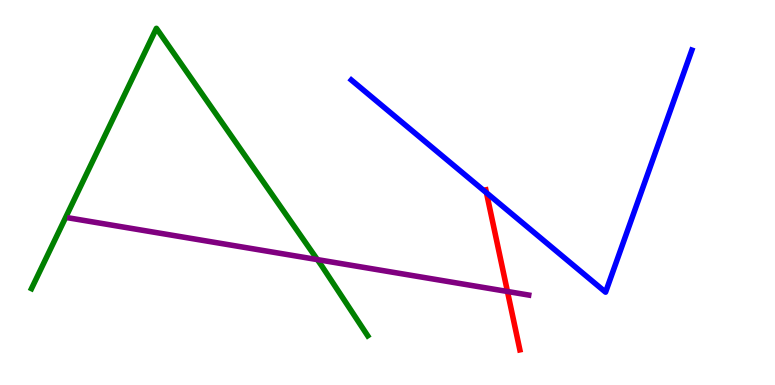[{'lines': ['blue', 'red'], 'intersections': [{'x': 6.28, 'y': 4.99}]}, {'lines': ['green', 'red'], 'intersections': []}, {'lines': ['purple', 'red'], 'intersections': [{'x': 6.55, 'y': 2.43}]}, {'lines': ['blue', 'green'], 'intersections': []}, {'lines': ['blue', 'purple'], 'intersections': []}, {'lines': ['green', 'purple'], 'intersections': [{'x': 4.1, 'y': 3.26}]}]